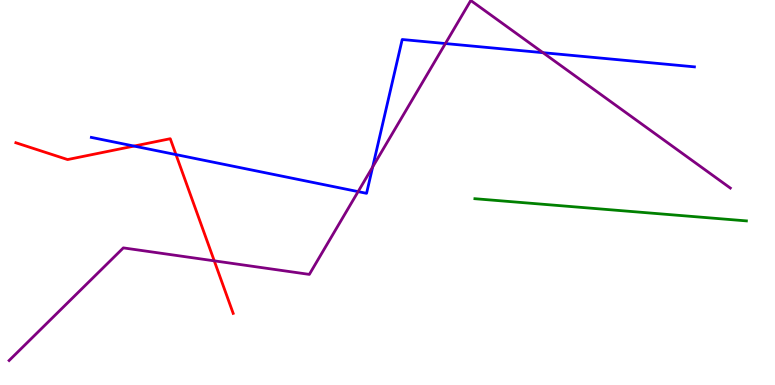[{'lines': ['blue', 'red'], 'intersections': [{'x': 1.73, 'y': 6.21}, {'x': 2.27, 'y': 5.98}]}, {'lines': ['green', 'red'], 'intersections': []}, {'lines': ['purple', 'red'], 'intersections': [{'x': 2.76, 'y': 3.22}]}, {'lines': ['blue', 'green'], 'intersections': []}, {'lines': ['blue', 'purple'], 'intersections': [{'x': 4.62, 'y': 5.02}, {'x': 4.81, 'y': 5.66}, {'x': 5.75, 'y': 8.87}, {'x': 7.01, 'y': 8.63}]}, {'lines': ['green', 'purple'], 'intersections': []}]